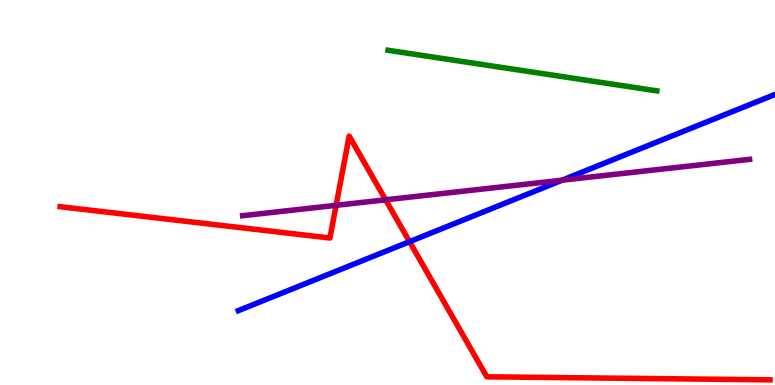[{'lines': ['blue', 'red'], 'intersections': [{'x': 5.28, 'y': 3.72}]}, {'lines': ['green', 'red'], 'intersections': []}, {'lines': ['purple', 'red'], 'intersections': [{'x': 4.34, 'y': 4.67}, {'x': 4.98, 'y': 4.81}]}, {'lines': ['blue', 'green'], 'intersections': []}, {'lines': ['blue', 'purple'], 'intersections': [{'x': 7.25, 'y': 5.32}]}, {'lines': ['green', 'purple'], 'intersections': []}]